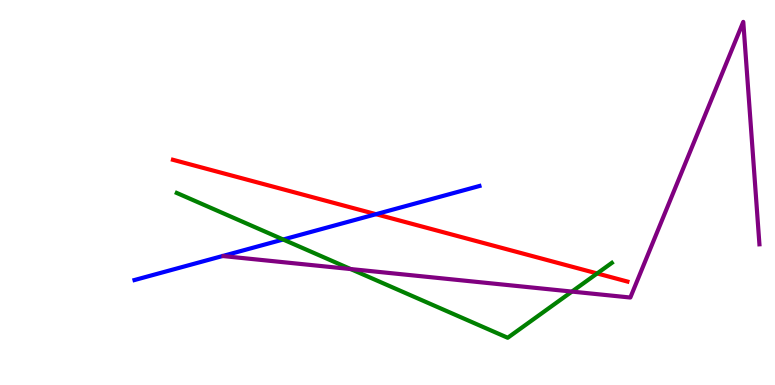[{'lines': ['blue', 'red'], 'intersections': [{'x': 4.85, 'y': 4.44}]}, {'lines': ['green', 'red'], 'intersections': [{'x': 7.71, 'y': 2.9}]}, {'lines': ['purple', 'red'], 'intersections': []}, {'lines': ['blue', 'green'], 'intersections': [{'x': 3.65, 'y': 3.78}]}, {'lines': ['blue', 'purple'], 'intersections': []}, {'lines': ['green', 'purple'], 'intersections': [{'x': 4.52, 'y': 3.01}, {'x': 7.38, 'y': 2.43}]}]